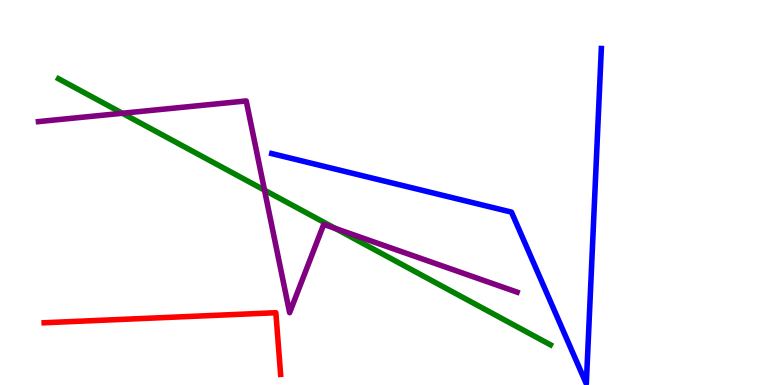[{'lines': ['blue', 'red'], 'intersections': []}, {'lines': ['green', 'red'], 'intersections': []}, {'lines': ['purple', 'red'], 'intersections': []}, {'lines': ['blue', 'green'], 'intersections': []}, {'lines': ['blue', 'purple'], 'intersections': []}, {'lines': ['green', 'purple'], 'intersections': [{'x': 1.58, 'y': 7.06}, {'x': 3.41, 'y': 5.06}, {'x': 4.33, 'y': 4.07}]}]